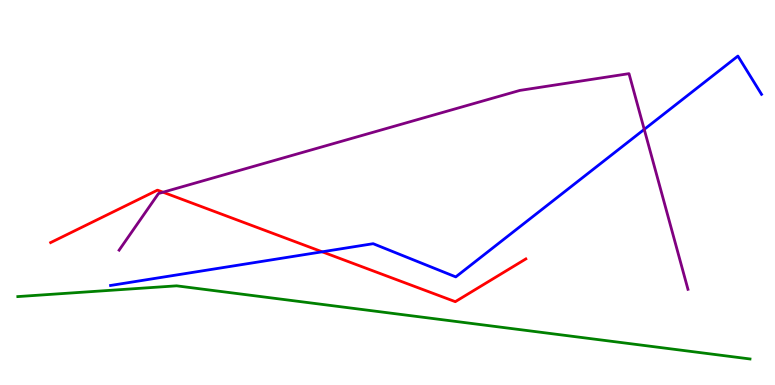[{'lines': ['blue', 'red'], 'intersections': [{'x': 4.16, 'y': 3.46}]}, {'lines': ['green', 'red'], 'intersections': []}, {'lines': ['purple', 'red'], 'intersections': [{'x': 2.1, 'y': 5.01}]}, {'lines': ['blue', 'green'], 'intersections': []}, {'lines': ['blue', 'purple'], 'intersections': [{'x': 8.31, 'y': 6.64}]}, {'lines': ['green', 'purple'], 'intersections': []}]